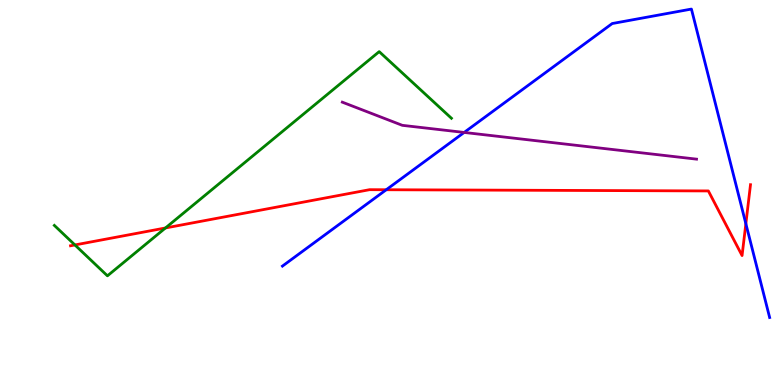[{'lines': ['blue', 'red'], 'intersections': [{'x': 4.98, 'y': 5.07}, {'x': 9.62, 'y': 4.19}]}, {'lines': ['green', 'red'], 'intersections': [{'x': 0.967, 'y': 3.64}, {'x': 2.13, 'y': 4.08}]}, {'lines': ['purple', 'red'], 'intersections': []}, {'lines': ['blue', 'green'], 'intersections': []}, {'lines': ['blue', 'purple'], 'intersections': [{'x': 5.99, 'y': 6.56}]}, {'lines': ['green', 'purple'], 'intersections': []}]